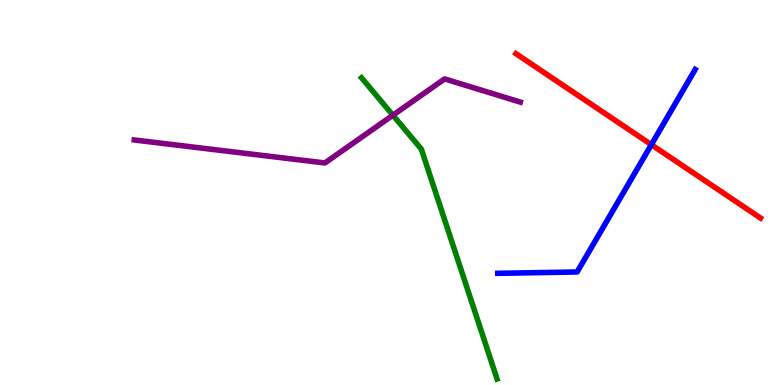[{'lines': ['blue', 'red'], 'intersections': [{'x': 8.4, 'y': 6.24}]}, {'lines': ['green', 'red'], 'intersections': []}, {'lines': ['purple', 'red'], 'intersections': []}, {'lines': ['blue', 'green'], 'intersections': []}, {'lines': ['blue', 'purple'], 'intersections': []}, {'lines': ['green', 'purple'], 'intersections': [{'x': 5.07, 'y': 7.01}]}]